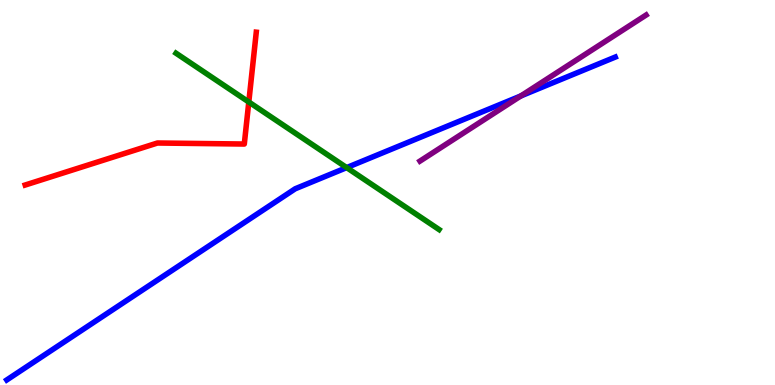[{'lines': ['blue', 'red'], 'intersections': []}, {'lines': ['green', 'red'], 'intersections': [{'x': 3.21, 'y': 7.35}]}, {'lines': ['purple', 'red'], 'intersections': []}, {'lines': ['blue', 'green'], 'intersections': [{'x': 4.47, 'y': 5.65}]}, {'lines': ['blue', 'purple'], 'intersections': [{'x': 6.72, 'y': 7.51}]}, {'lines': ['green', 'purple'], 'intersections': []}]